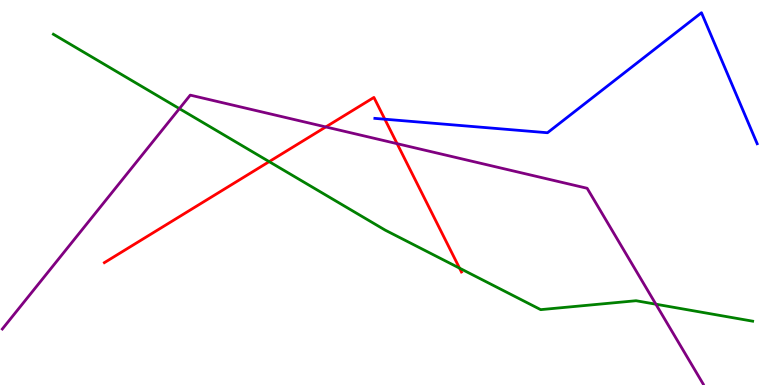[{'lines': ['blue', 'red'], 'intersections': [{'x': 4.97, 'y': 6.9}]}, {'lines': ['green', 'red'], 'intersections': [{'x': 3.47, 'y': 5.8}, {'x': 5.93, 'y': 3.04}]}, {'lines': ['purple', 'red'], 'intersections': [{'x': 4.2, 'y': 6.7}, {'x': 5.12, 'y': 6.27}]}, {'lines': ['blue', 'green'], 'intersections': []}, {'lines': ['blue', 'purple'], 'intersections': []}, {'lines': ['green', 'purple'], 'intersections': [{'x': 2.31, 'y': 7.18}, {'x': 8.46, 'y': 2.1}]}]